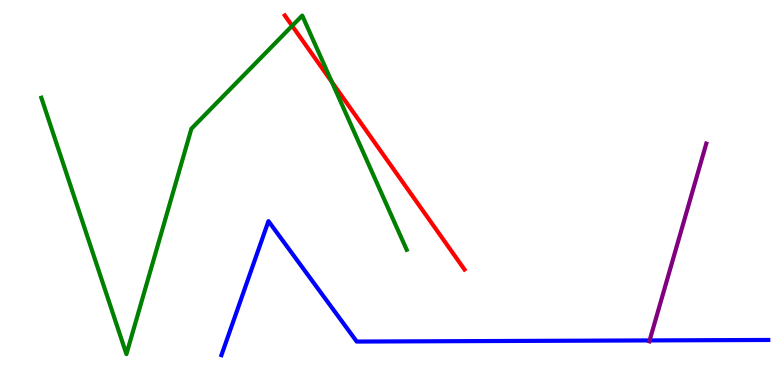[{'lines': ['blue', 'red'], 'intersections': []}, {'lines': ['green', 'red'], 'intersections': [{'x': 3.77, 'y': 9.33}, {'x': 4.28, 'y': 7.87}]}, {'lines': ['purple', 'red'], 'intersections': []}, {'lines': ['blue', 'green'], 'intersections': []}, {'lines': ['blue', 'purple'], 'intersections': [{'x': 8.38, 'y': 1.16}]}, {'lines': ['green', 'purple'], 'intersections': []}]